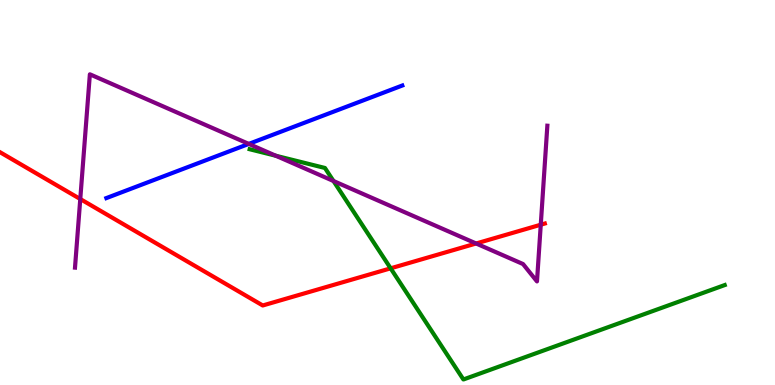[{'lines': ['blue', 'red'], 'intersections': []}, {'lines': ['green', 'red'], 'intersections': [{'x': 5.04, 'y': 3.03}]}, {'lines': ['purple', 'red'], 'intersections': [{'x': 1.04, 'y': 4.83}, {'x': 6.14, 'y': 3.68}, {'x': 6.98, 'y': 4.16}]}, {'lines': ['blue', 'green'], 'intersections': []}, {'lines': ['blue', 'purple'], 'intersections': [{'x': 3.21, 'y': 6.26}]}, {'lines': ['green', 'purple'], 'intersections': [{'x': 3.56, 'y': 5.95}, {'x': 4.3, 'y': 5.3}]}]